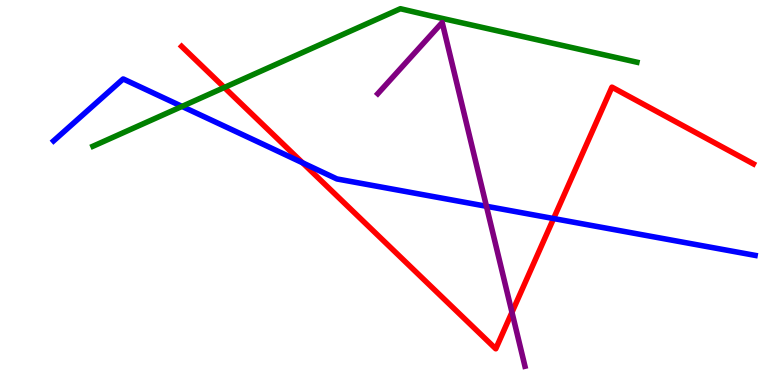[{'lines': ['blue', 'red'], 'intersections': [{'x': 3.9, 'y': 5.77}, {'x': 7.14, 'y': 4.32}]}, {'lines': ['green', 'red'], 'intersections': [{'x': 2.89, 'y': 7.73}]}, {'lines': ['purple', 'red'], 'intersections': [{'x': 6.61, 'y': 1.89}]}, {'lines': ['blue', 'green'], 'intersections': [{'x': 2.35, 'y': 7.24}]}, {'lines': ['blue', 'purple'], 'intersections': [{'x': 6.28, 'y': 4.64}]}, {'lines': ['green', 'purple'], 'intersections': []}]